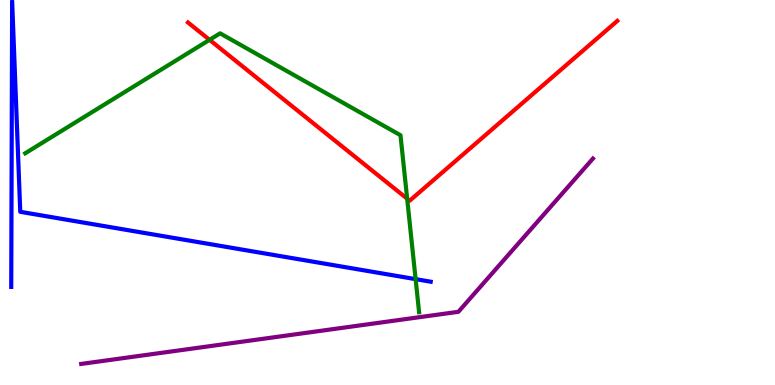[{'lines': ['blue', 'red'], 'intersections': []}, {'lines': ['green', 'red'], 'intersections': [{'x': 2.7, 'y': 8.97}, {'x': 5.25, 'y': 4.84}]}, {'lines': ['purple', 'red'], 'intersections': []}, {'lines': ['blue', 'green'], 'intersections': [{'x': 5.36, 'y': 2.75}]}, {'lines': ['blue', 'purple'], 'intersections': []}, {'lines': ['green', 'purple'], 'intersections': []}]